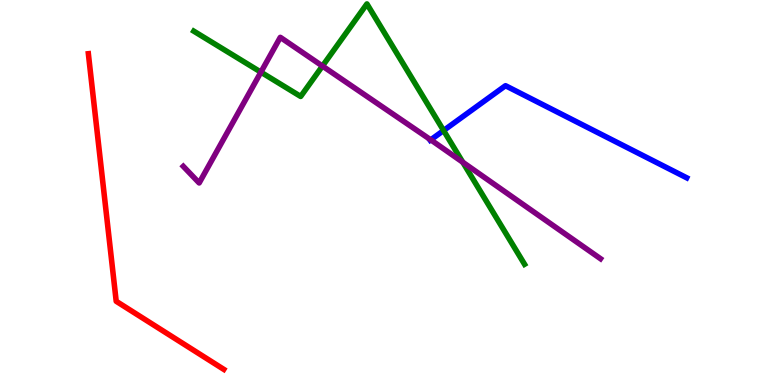[{'lines': ['blue', 'red'], 'intersections': []}, {'lines': ['green', 'red'], 'intersections': []}, {'lines': ['purple', 'red'], 'intersections': []}, {'lines': ['blue', 'green'], 'intersections': [{'x': 5.72, 'y': 6.61}]}, {'lines': ['blue', 'purple'], 'intersections': [{'x': 5.56, 'y': 6.37}]}, {'lines': ['green', 'purple'], 'intersections': [{'x': 3.37, 'y': 8.13}, {'x': 4.16, 'y': 8.28}, {'x': 5.97, 'y': 5.79}]}]